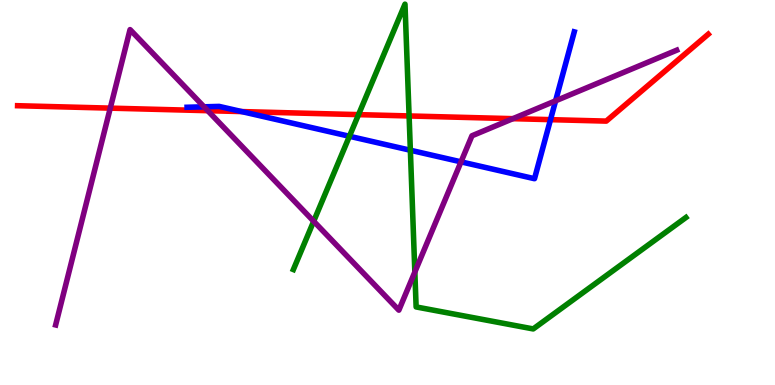[{'lines': ['blue', 'red'], 'intersections': [{'x': 3.12, 'y': 7.1}, {'x': 7.1, 'y': 6.89}]}, {'lines': ['green', 'red'], 'intersections': [{'x': 4.63, 'y': 7.02}, {'x': 5.28, 'y': 6.99}]}, {'lines': ['purple', 'red'], 'intersections': [{'x': 1.42, 'y': 7.19}, {'x': 2.68, 'y': 7.13}, {'x': 6.62, 'y': 6.92}]}, {'lines': ['blue', 'green'], 'intersections': [{'x': 4.51, 'y': 6.46}, {'x': 5.29, 'y': 6.1}]}, {'lines': ['blue', 'purple'], 'intersections': [{'x': 2.63, 'y': 7.23}, {'x': 5.95, 'y': 5.8}, {'x': 7.17, 'y': 7.38}]}, {'lines': ['green', 'purple'], 'intersections': [{'x': 4.05, 'y': 4.25}, {'x': 5.35, 'y': 2.93}]}]